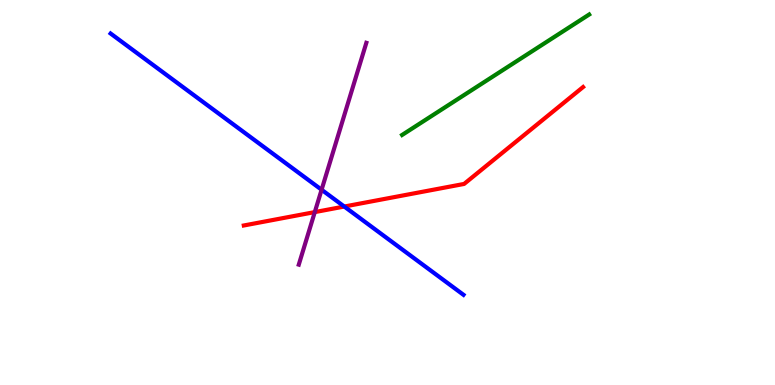[{'lines': ['blue', 'red'], 'intersections': [{'x': 4.44, 'y': 4.64}]}, {'lines': ['green', 'red'], 'intersections': []}, {'lines': ['purple', 'red'], 'intersections': [{'x': 4.06, 'y': 4.49}]}, {'lines': ['blue', 'green'], 'intersections': []}, {'lines': ['blue', 'purple'], 'intersections': [{'x': 4.15, 'y': 5.07}]}, {'lines': ['green', 'purple'], 'intersections': []}]